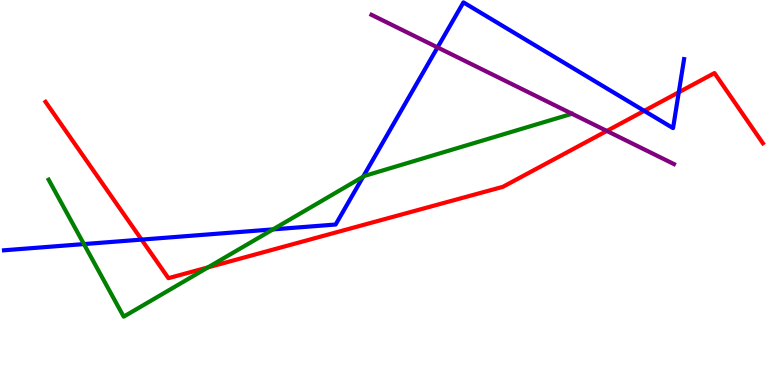[{'lines': ['blue', 'red'], 'intersections': [{'x': 1.83, 'y': 3.78}, {'x': 8.31, 'y': 7.12}, {'x': 8.76, 'y': 7.6}]}, {'lines': ['green', 'red'], 'intersections': [{'x': 2.68, 'y': 3.06}]}, {'lines': ['purple', 'red'], 'intersections': [{'x': 7.83, 'y': 6.6}]}, {'lines': ['blue', 'green'], 'intersections': [{'x': 1.08, 'y': 3.66}, {'x': 3.52, 'y': 4.04}, {'x': 4.69, 'y': 5.41}]}, {'lines': ['blue', 'purple'], 'intersections': [{'x': 5.65, 'y': 8.77}]}, {'lines': ['green', 'purple'], 'intersections': []}]